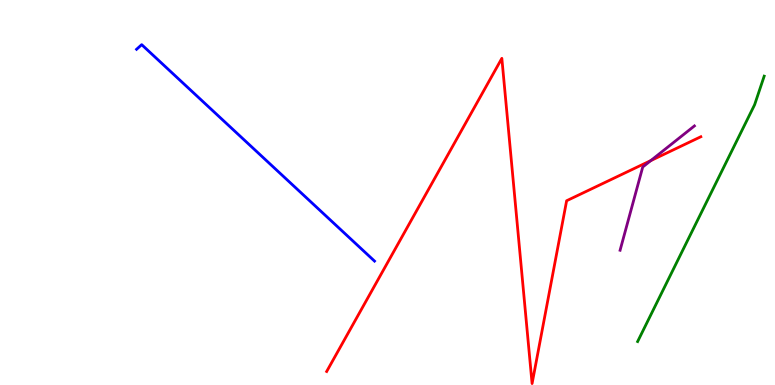[{'lines': ['blue', 'red'], 'intersections': []}, {'lines': ['green', 'red'], 'intersections': []}, {'lines': ['purple', 'red'], 'intersections': [{'x': 8.4, 'y': 5.83}]}, {'lines': ['blue', 'green'], 'intersections': []}, {'lines': ['blue', 'purple'], 'intersections': []}, {'lines': ['green', 'purple'], 'intersections': []}]